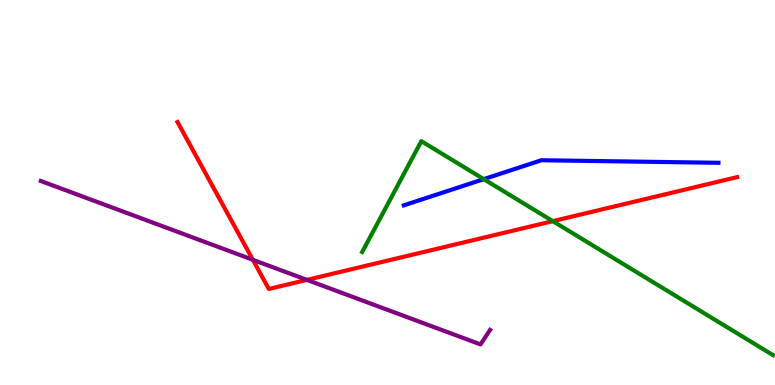[{'lines': ['blue', 'red'], 'intersections': []}, {'lines': ['green', 'red'], 'intersections': [{'x': 7.13, 'y': 4.26}]}, {'lines': ['purple', 'red'], 'intersections': [{'x': 3.26, 'y': 3.25}, {'x': 3.96, 'y': 2.73}]}, {'lines': ['blue', 'green'], 'intersections': [{'x': 6.24, 'y': 5.35}]}, {'lines': ['blue', 'purple'], 'intersections': []}, {'lines': ['green', 'purple'], 'intersections': []}]